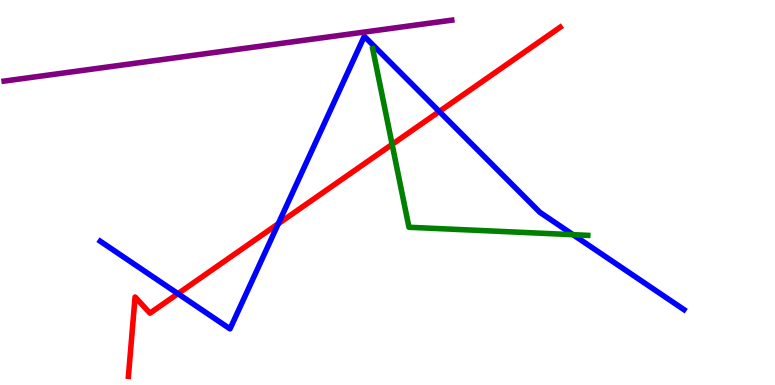[{'lines': ['blue', 'red'], 'intersections': [{'x': 2.3, 'y': 2.37}, {'x': 3.59, 'y': 4.19}, {'x': 5.67, 'y': 7.1}]}, {'lines': ['green', 'red'], 'intersections': [{'x': 5.06, 'y': 6.25}]}, {'lines': ['purple', 'red'], 'intersections': []}, {'lines': ['blue', 'green'], 'intersections': [{'x': 7.39, 'y': 3.9}]}, {'lines': ['blue', 'purple'], 'intersections': []}, {'lines': ['green', 'purple'], 'intersections': []}]